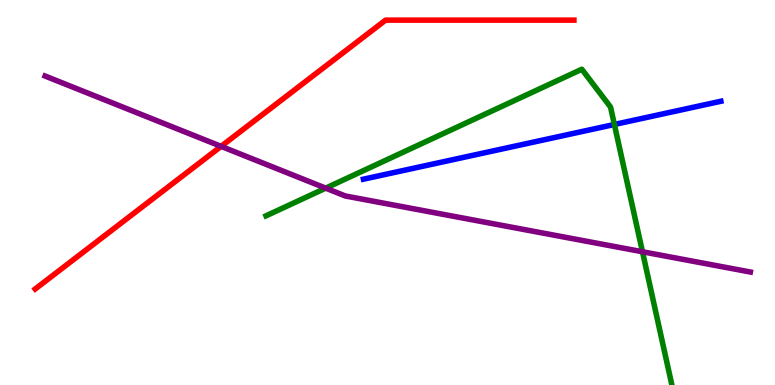[{'lines': ['blue', 'red'], 'intersections': []}, {'lines': ['green', 'red'], 'intersections': []}, {'lines': ['purple', 'red'], 'intersections': [{'x': 2.85, 'y': 6.2}]}, {'lines': ['blue', 'green'], 'intersections': [{'x': 7.93, 'y': 6.77}]}, {'lines': ['blue', 'purple'], 'intersections': []}, {'lines': ['green', 'purple'], 'intersections': [{'x': 4.2, 'y': 5.11}, {'x': 8.29, 'y': 3.46}]}]